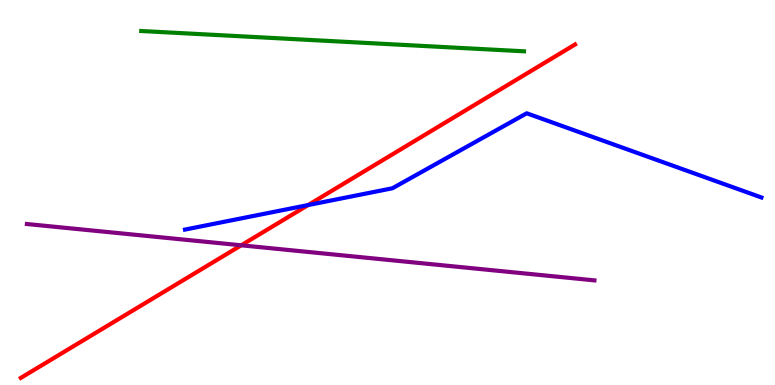[{'lines': ['blue', 'red'], 'intersections': [{'x': 3.98, 'y': 4.67}]}, {'lines': ['green', 'red'], 'intersections': []}, {'lines': ['purple', 'red'], 'intersections': [{'x': 3.11, 'y': 3.63}]}, {'lines': ['blue', 'green'], 'intersections': []}, {'lines': ['blue', 'purple'], 'intersections': []}, {'lines': ['green', 'purple'], 'intersections': []}]